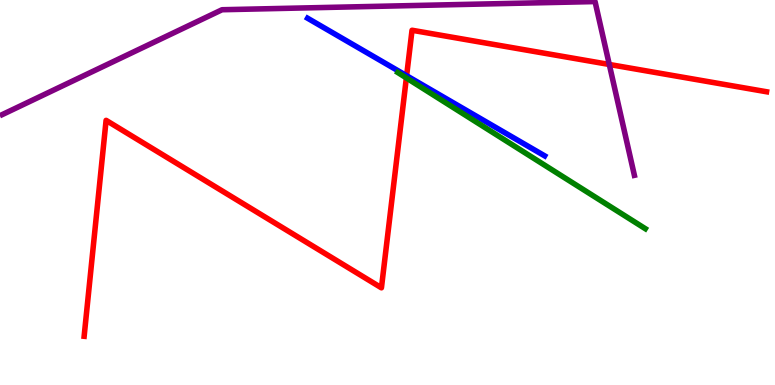[{'lines': ['blue', 'red'], 'intersections': [{'x': 5.25, 'y': 8.03}]}, {'lines': ['green', 'red'], 'intersections': [{'x': 5.24, 'y': 7.98}]}, {'lines': ['purple', 'red'], 'intersections': [{'x': 7.86, 'y': 8.33}]}, {'lines': ['blue', 'green'], 'intersections': []}, {'lines': ['blue', 'purple'], 'intersections': []}, {'lines': ['green', 'purple'], 'intersections': []}]